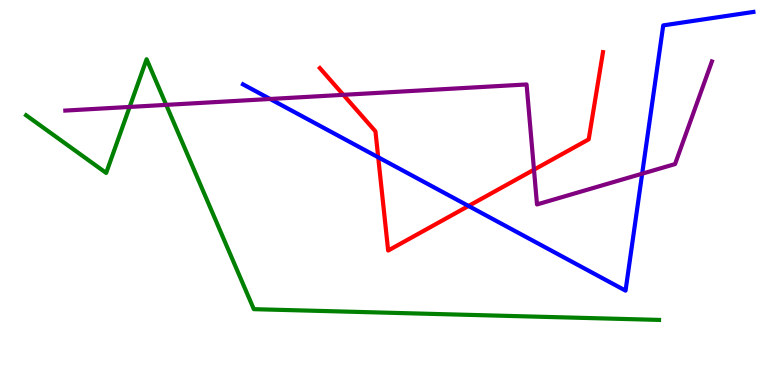[{'lines': ['blue', 'red'], 'intersections': [{'x': 4.88, 'y': 5.92}, {'x': 6.05, 'y': 4.65}]}, {'lines': ['green', 'red'], 'intersections': []}, {'lines': ['purple', 'red'], 'intersections': [{'x': 4.43, 'y': 7.54}, {'x': 6.89, 'y': 5.59}]}, {'lines': ['blue', 'green'], 'intersections': []}, {'lines': ['blue', 'purple'], 'intersections': [{'x': 3.49, 'y': 7.43}, {'x': 8.29, 'y': 5.49}]}, {'lines': ['green', 'purple'], 'intersections': [{'x': 1.67, 'y': 7.22}, {'x': 2.14, 'y': 7.28}]}]